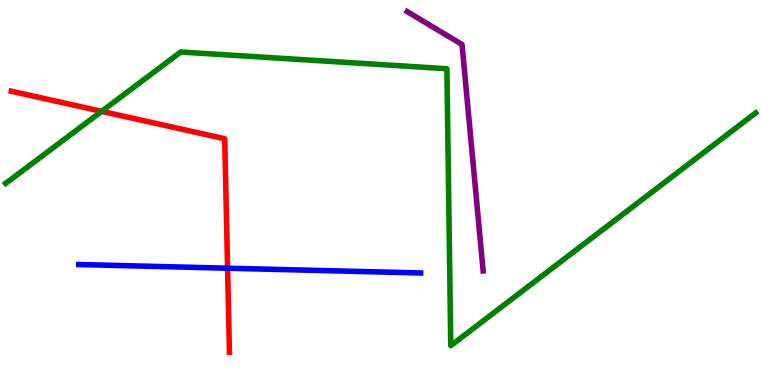[{'lines': ['blue', 'red'], 'intersections': [{'x': 2.94, 'y': 3.03}]}, {'lines': ['green', 'red'], 'intersections': [{'x': 1.31, 'y': 7.11}]}, {'lines': ['purple', 'red'], 'intersections': []}, {'lines': ['blue', 'green'], 'intersections': []}, {'lines': ['blue', 'purple'], 'intersections': []}, {'lines': ['green', 'purple'], 'intersections': []}]